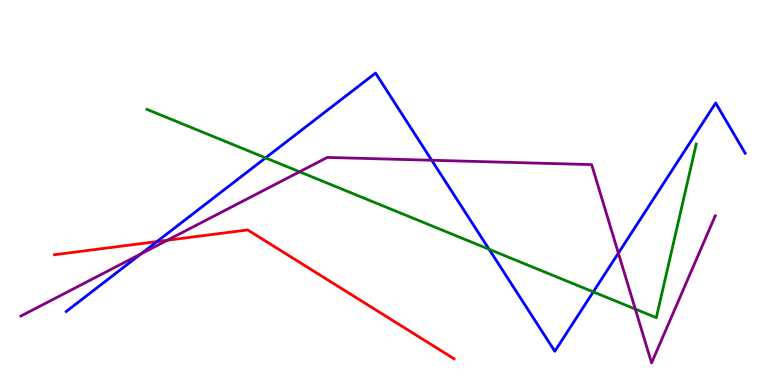[{'lines': ['blue', 'red'], 'intersections': [{'x': 2.03, 'y': 3.73}]}, {'lines': ['green', 'red'], 'intersections': []}, {'lines': ['purple', 'red'], 'intersections': [{'x': 2.16, 'y': 3.76}]}, {'lines': ['blue', 'green'], 'intersections': [{'x': 3.43, 'y': 5.9}, {'x': 6.31, 'y': 3.53}, {'x': 7.66, 'y': 2.42}]}, {'lines': ['blue', 'purple'], 'intersections': [{'x': 1.82, 'y': 3.41}, {'x': 5.57, 'y': 5.84}, {'x': 7.98, 'y': 3.43}]}, {'lines': ['green', 'purple'], 'intersections': [{'x': 3.87, 'y': 5.54}, {'x': 8.2, 'y': 1.97}]}]